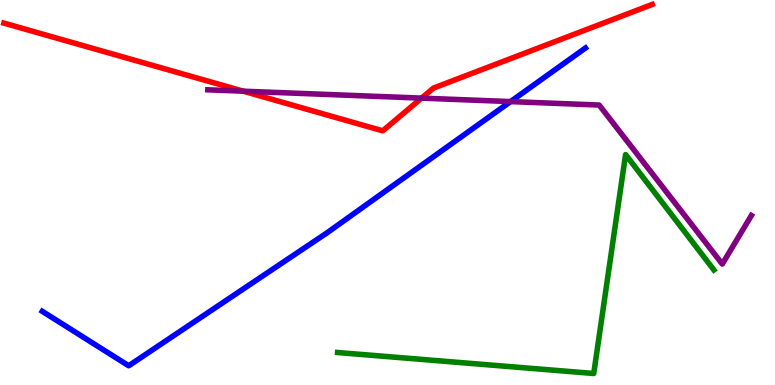[{'lines': ['blue', 'red'], 'intersections': []}, {'lines': ['green', 'red'], 'intersections': []}, {'lines': ['purple', 'red'], 'intersections': [{'x': 3.14, 'y': 7.63}, {'x': 5.44, 'y': 7.45}]}, {'lines': ['blue', 'green'], 'intersections': []}, {'lines': ['blue', 'purple'], 'intersections': [{'x': 6.59, 'y': 7.36}]}, {'lines': ['green', 'purple'], 'intersections': []}]